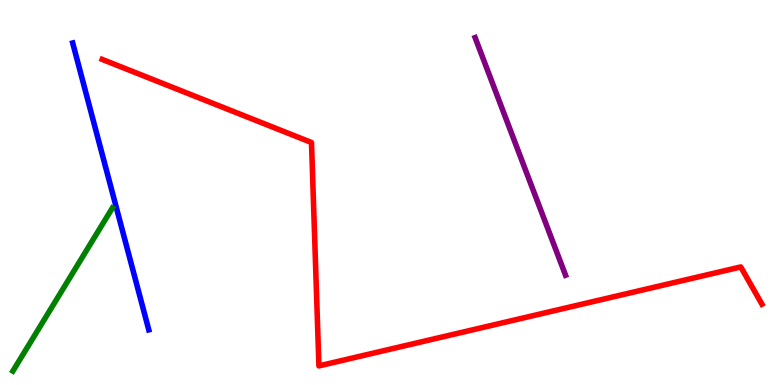[{'lines': ['blue', 'red'], 'intersections': []}, {'lines': ['green', 'red'], 'intersections': []}, {'lines': ['purple', 'red'], 'intersections': []}, {'lines': ['blue', 'green'], 'intersections': []}, {'lines': ['blue', 'purple'], 'intersections': []}, {'lines': ['green', 'purple'], 'intersections': []}]